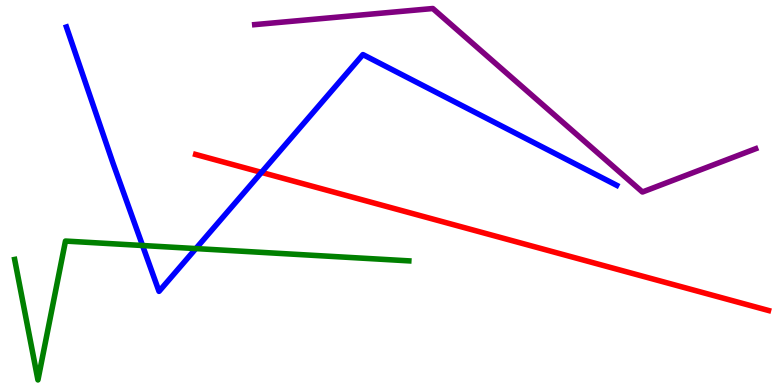[{'lines': ['blue', 'red'], 'intersections': [{'x': 3.37, 'y': 5.52}]}, {'lines': ['green', 'red'], 'intersections': []}, {'lines': ['purple', 'red'], 'intersections': []}, {'lines': ['blue', 'green'], 'intersections': [{'x': 1.84, 'y': 3.62}, {'x': 2.53, 'y': 3.54}]}, {'lines': ['blue', 'purple'], 'intersections': []}, {'lines': ['green', 'purple'], 'intersections': []}]